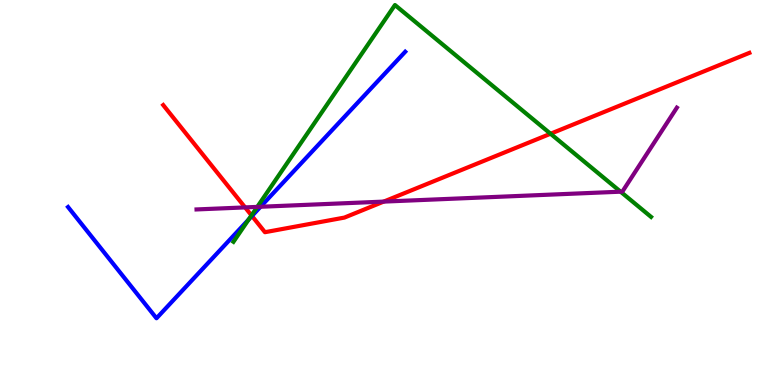[{'lines': ['blue', 'red'], 'intersections': [{'x': 3.25, 'y': 4.39}]}, {'lines': ['green', 'red'], 'intersections': [{'x': 3.24, 'y': 4.41}, {'x': 7.1, 'y': 6.53}]}, {'lines': ['purple', 'red'], 'intersections': [{'x': 3.16, 'y': 4.61}, {'x': 4.95, 'y': 4.76}]}, {'lines': ['blue', 'green'], 'intersections': [{'x': 3.21, 'y': 4.3}]}, {'lines': ['blue', 'purple'], 'intersections': [{'x': 3.36, 'y': 4.63}]}, {'lines': ['green', 'purple'], 'intersections': [{'x': 3.32, 'y': 4.63}, {'x': 8.01, 'y': 5.02}]}]